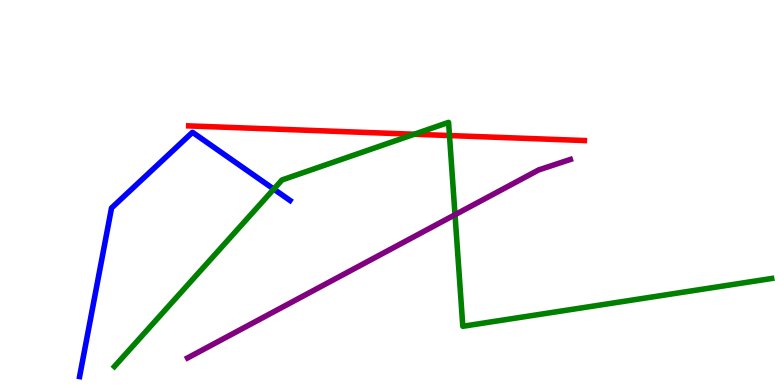[{'lines': ['blue', 'red'], 'intersections': []}, {'lines': ['green', 'red'], 'intersections': [{'x': 5.35, 'y': 6.51}, {'x': 5.8, 'y': 6.48}]}, {'lines': ['purple', 'red'], 'intersections': []}, {'lines': ['blue', 'green'], 'intersections': [{'x': 3.53, 'y': 5.09}]}, {'lines': ['blue', 'purple'], 'intersections': []}, {'lines': ['green', 'purple'], 'intersections': [{'x': 5.87, 'y': 4.42}]}]